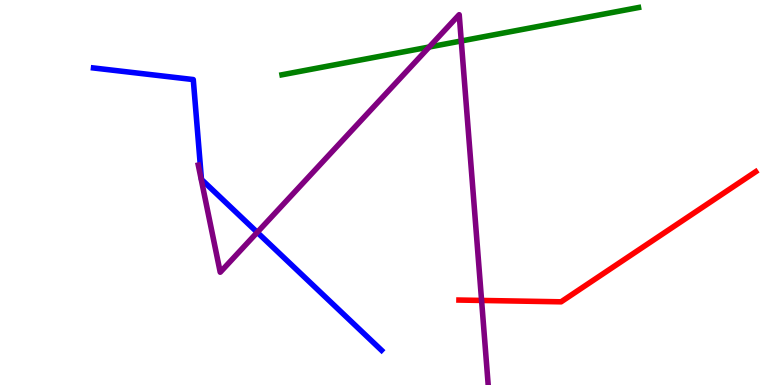[{'lines': ['blue', 'red'], 'intersections': []}, {'lines': ['green', 'red'], 'intersections': []}, {'lines': ['purple', 'red'], 'intersections': [{'x': 6.21, 'y': 2.2}]}, {'lines': ['blue', 'green'], 'intersections': []}, {'lines': ['blue', 'purple'], 'intersections': [{'x': 3.32, 'y': 3.97}]}, {'lines': ['green', 'purple'], 'intersections': [{'x': 5.54, 'y': 8.78}, {'x': 5.95, 'y': 8.94}]}]